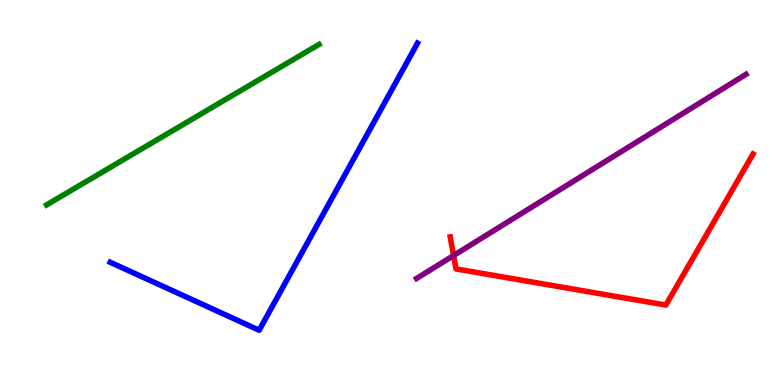[{'lines': ['blue', 'red'], 'intersections': []}, {'lines': ['green', 'red'], 'intersections': []}, {'lines': ['purple', 'red'], 'intersections': [{'x': 5.85, 'y': 3.36}]}, {'lines': ['blue', 'green'], 'intersections': []}, {'lines': ['blue', 'purple'], 'intersections': []}, {'lines': ['green', 'purple'], 'intersections': []}]